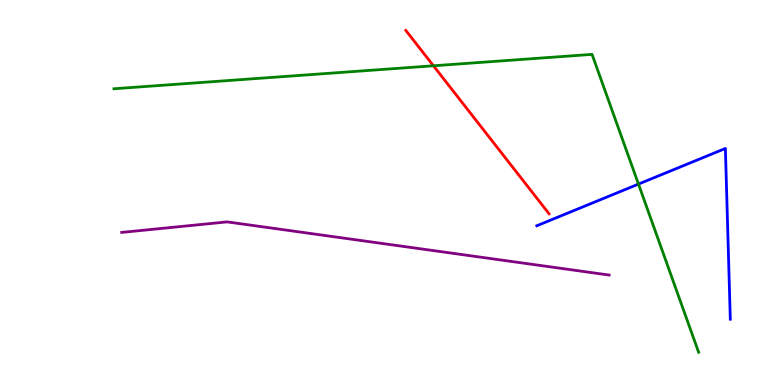[{'lines': ['blue', 'red'], 'intersections': []}, {'lines': ['green', 'red'], 'intersections': [{'x': 5.59, 'y': 8.29}]}, {'lines': ['purple', 'red'], 'intersections': []}, {'lines': ['blue', 'green'], 'intersections': [{'x': 8.24, 'y': 5.22}]}, {'lines': ['blue', 'purple'], 'intersections': []}, {'lines': ['green', 'purple'], 'intersections': []}]